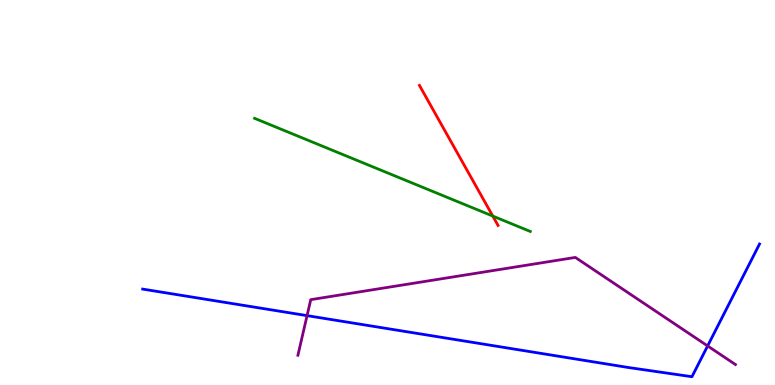[{'lines': ['blue', 'red'], 'intersections': []}, {'lines': ['green', 'red'], 'intersections': [{'x': 6.36, 'y': 4.39}]}, {'lines': ['purple', 'red'], 'intersections': []}, {'lines': ['blue', 'green'], 'intersections': []}, {'lines': ['blue', 'purple'], 'intersections': [{'x': 3.96, 'y': 1.8}, {'x': 9.13, 'y': 1.01}]}, {'lines': ['green', 'purple'], 'intersections': []}]